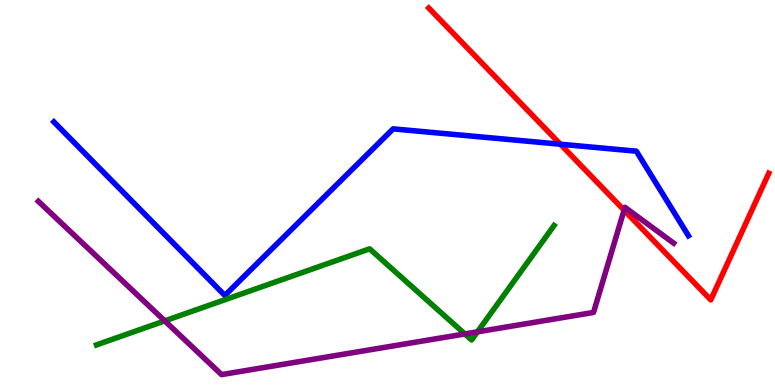[{'lines': ['blue', 'red'], 'intersections': [{'x': 7.23, 'y': 6.25}]}, {'lines': ['green', 'red'], 'intersections': []}, {'lines': ['purple', 'red'], 'intersections': [{'x': 8.05, 'y': 4.54}]}, {'lines': ['blue', 'green'], 'intersections': []}, {'lines': ['blue', 'purple'], 'intersections': []}, {'lines': ['green', 'purple'], 'intersections': [{'x': 2.13, 'y': 1.67}, {'x': 6.0, 'y': 1.33}, {'x': 6.16, 'y': 1.38}]}]